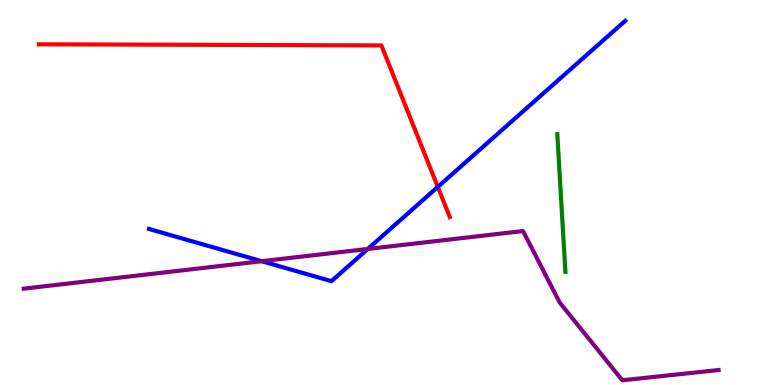[{'lines': ['blue', 'red'], 'intersections': [{'x': 5.65, 'y': 5.15}]}, {'lines': ['green', 'red'], 'intersections': []}, {'lines': ['purple', 'red'], 'intersections': []}, {'lines': ['blue', 'green'], 'intersections': []}, {'lines': ['blue', 'purple'], 'intersections': [{'x': 3.38, 'y': 3.22}, {'x': 4.75, 'y': 3.53}]}, {'lines': ['green', 'purple'], 'intersections': []}]